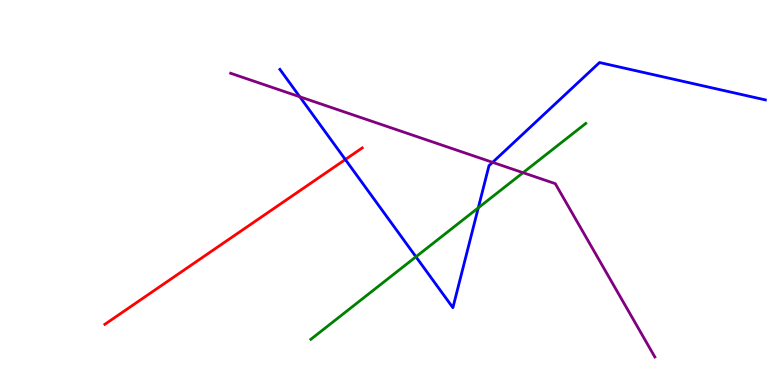[{'lines': ['blue', 'red'], 'intersections': [{'x': 4.46, 'y': 5.86}]}, {'lines': ['green', 'red'], 'intersections': []}, {'lines': ['purple', 'red'], 'intersections': []}, {'lines': ['blue', 'green'], 'intersections': [{'x': 5.37, 'y': 3.33}, {'x': 6.17, 'y': 4.6}]}, {'lines': ['blue', 'purple'], 'intersections': [{'x': 3.87, 'y': 7.49}, {'x': 6.36, 'y': 5.78}]}, {'lines': ['green', 'purple'], 'intersections': [{'x': 6.75, 'y': 5.51}]}]